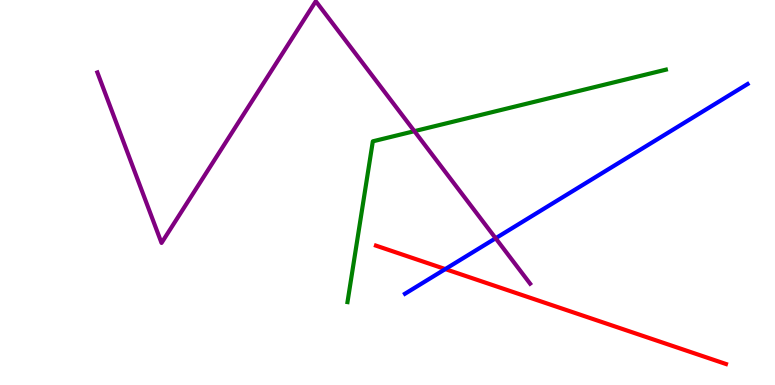[{'lines': ['blue', 'red'], 'intersections': [{'x': 5.75, 'y': 3.01}]}, {'lines': ['green', 'red'], 'intersections': []}, {'lines': ['purple', 'red'], 'intersections': []}, {'lines': ['blue', 'green'], 'intersections': []}, {'lines': ['blue', 'purple'], 'intersections': [{'x': 6.4, 'y': 3.81}]}, {'lines': ['green', 'purple'], 'intersections': [{'x': 5.35, 'y': 6.59}]}]